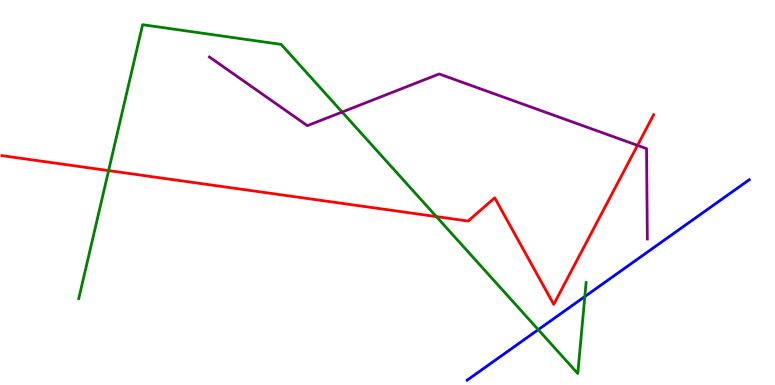[{'lines': ['blue', 'red'], 'intersections': []}, {'lines': ['green', 'red'], 'intersections': [{'x': 1.4, 'y': 5.57}, {'x': 5.63, 'y': 4.37}]}, {'lines': ['purple', 'red'], 'intersections': [{'x': 8.23, 'y': 6.22}]}, {'lines': ['blue', 'green'], 'intersections': [{'x': 6.95, 'y': 1.44}, {'x': 7.55, 'y': 2.3}]}, {'lines': ['blue', 'purple'], 'intersections': []}, {'lines': ['green', 'purple'], 'intersections': [{'x': 4.41, 'y': 7.09}]}]